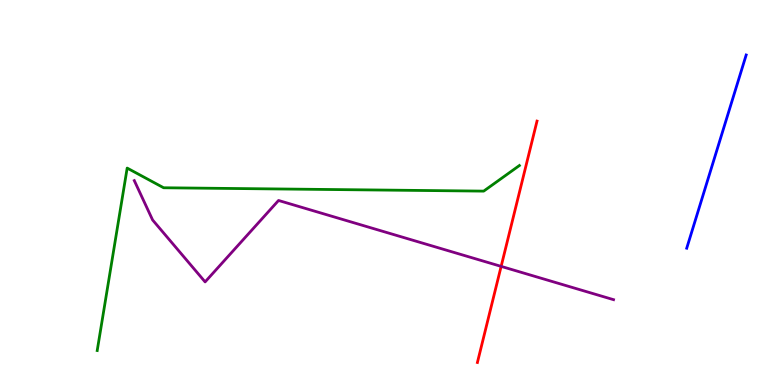[{'lines': ['blue', 'red'], 'intersections': []}, {'lines': ['green', 'red'], 'intersections': []}, {'lines': ['purple', 'red'], 'intersections': [{'x': 6.47, 'y': 3.08}]}, {'lines': ['blue', 'green'], 'intersections': []}, {'lines': ['blue', 'purple'], 'intersections': []}, {'lines': ['green', 'purple'], 'intersections': []}]